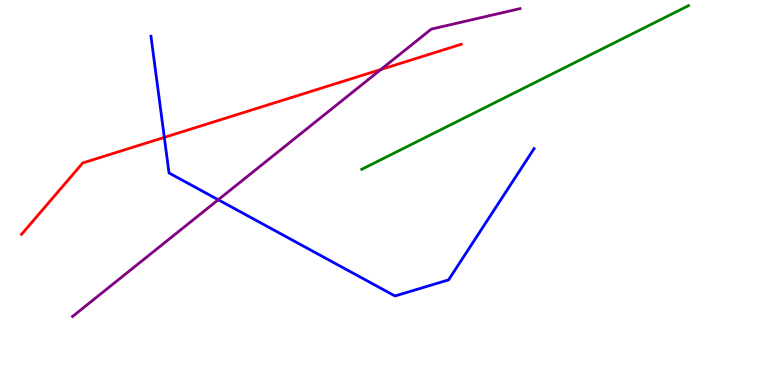[{'lines': ['blue', 'red'], 'intersections': [{'x': 2.12, 'y': 6.43}]}, {'lines': ['green', 'red'], 'intersections': []}, {'lines': ['purple', 'red'], 'intersections': [{'x': 4.91, 'y': 8.2}]}, {'lines': ['blue', 'green'], 'intersections': []}, {'lines': ['blue', 'purple'], 'intersections': [{'x': 2.82, 'y': 4.81}]}, {'lines': ['green', 'purple'], 'intersections': []}]